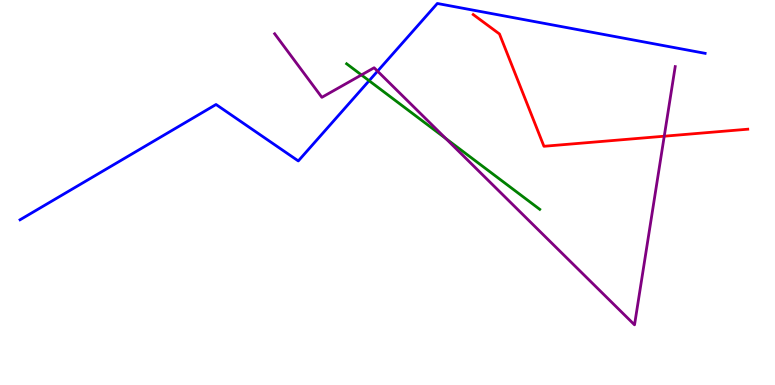[{'lines': ['blue', 'red'], 'intersections': []}, {'lines': ['green', 'red'], 'intersections': []}, {'lines': ['purple', 'red'], 'intersections': [{'x': 8.57, 'y': 6.46}]}, {'lines': ['blue', 'green'], 'intersections': [{'x': 4.76, 'y': 7.9}]}, {'lines': ['blue', 'purple'], 'intersections': [{'x': 4.87, 'y': 8.15}]}, {'lines': ['green', 'purple'], 'intersections': [{'x': 4.66, 'y': 8.05}, {'x': 5.75, 'y': 6.4}]}]